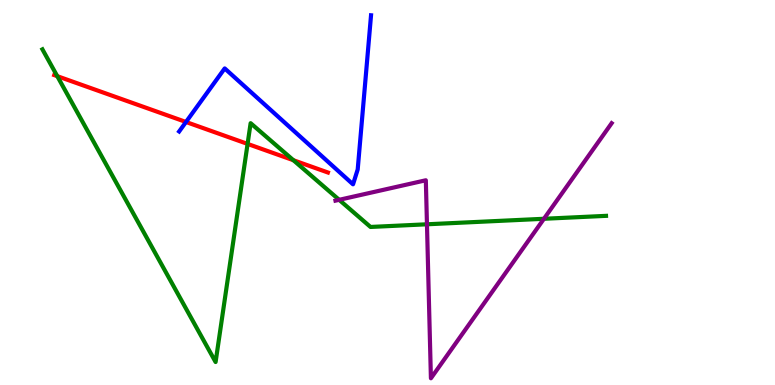[{'lines': ['blue', 'red'], 'intersections': [{'x': 2.4, 'y': 6.83}]}, {'lines': ['green', 'red'], 'intersections': [{'x': 0.739, 'y': 8.02}, {'x': 3.19, 'y': 6.26}, {'x': 3.79, 'y': 5.84}]}, {'lines': ['purple', 'red'], 'intersections': []}, {'lines': ['blue', 'green'], 'intersections': []}, {'lines': ['blue', 'purple'], 'intersections': []}, {'lines': ['green', 'purple'], 'intersections': [{'x': 4.38, 'y': 4.81}, {'x': 5.51, 'y': 4.17}, {'x': 7.02, 'y': 4.32}]}]